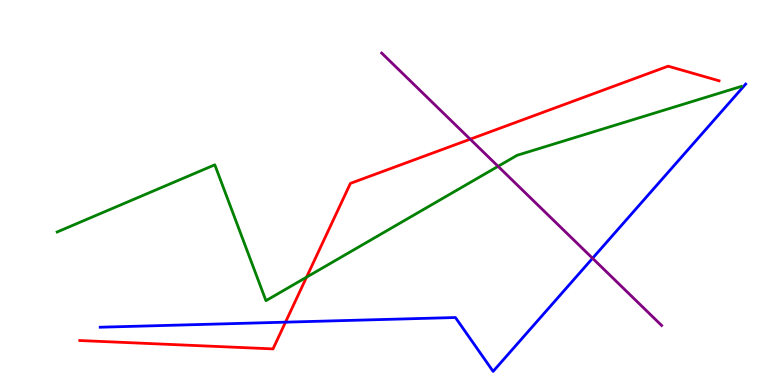[{'lines': ['blue', 'red'], 'intersections': [{'x': 3.68, 'y': 1.63}]}, {'lines': ['green', 'red'], 'intersections': [{'x': 3.96, 'y': 2.8}]}, {'lines': ['purple', 'red'], 'intersections': [{'x': 6.07, 'y': 6.38}]}, {'lines': ['blue', 'green'], 'intersections': []}, {'lines': ['blue', 'purple'], 'intersections': [{'x': 7.65, 'y': 3.29}]}, {'lines': ['green', 'purple'], 'intersections': [{'x': 6.43, 'y': 5.68}]}]